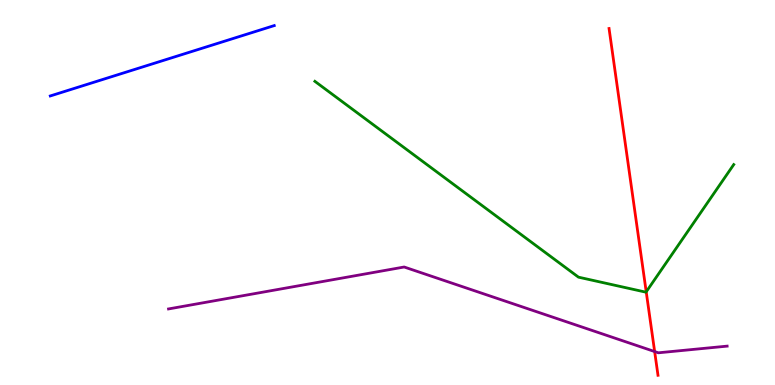[{'lines': ['blue', 'red'], 'intersections': []}, {'lines': ['green', 'red'], 'intersections': [{'x': 8.34, 'y': 2.42}]}, {'lines': ['purple', 'red'], 'intersections': [{'x': 8.45, 'y': 0.869}]}, {'lines': ['blue', 'green'], 'intersections': []}, {'lines': ['blue', 'purple'], 'intersections': []}, {'lines': ['green', 'purple'], 'intersections': []}]